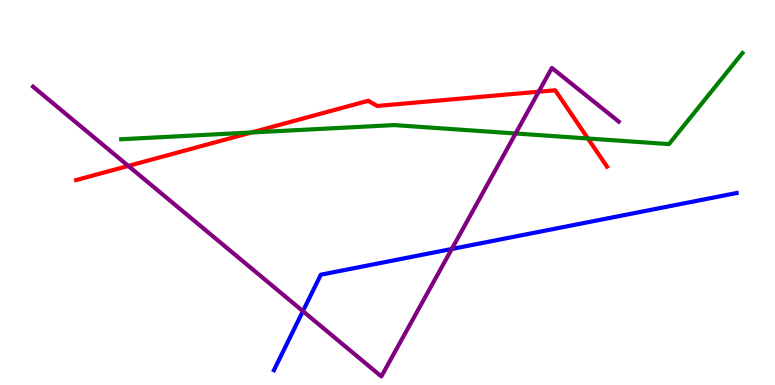[{'lines': ['blue', 'red'], 'intersections': []}, {'lines': ['green', 'red'], 'intersections': [{'x': 3.25, 'y': 6.56}, {'x': 7.59, 'y': 6.4}]}, {'lines': ['purple', 'red'], 'intersections': [{'x': 1.66, 'y': 5.69}, {'x': 6.95, 'y': 7.62}]}, {'lines': ['blue', 'green'], 'intersections': []}, {'lines': ['blue', 'purple'], 'intersections': [{'x': 3.91, 'y': 1.92}, {'x': 5.83, 'y': 3.53}]}, {'lines': ['green', 'purple'], 'intersections': [{'x': 6.65, 'y': 6.53}]}]